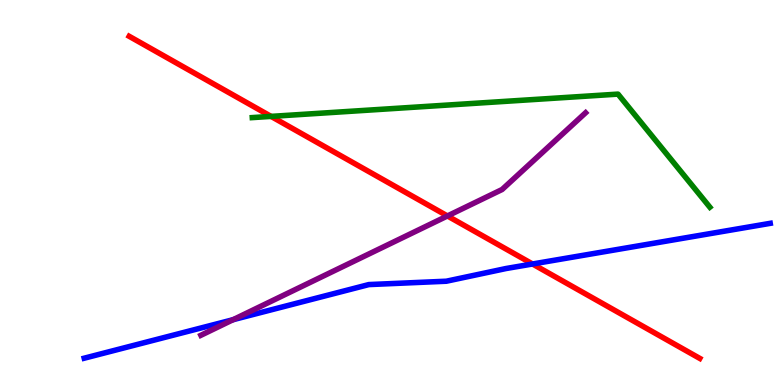[{'lines': ['blue', 'red'], 'intersections': [{'x': 6.87, 'y': 3.14}]}, {'lines': ['green', 'red'], 'intersections': [{'x': 3.5, 'y': 6.98}]}, {'lines': ['purple', 'red'], 'intersections': [{'x': 5.77, 'y': 4.39}]}, {'lines': ['blue', 'green'], 'intersections': []}, {'lines': ['blue', 'purple'], 'intersections': [{'x': 3.01, 'y': 1.7}]}, {'lines': ['green', 'purple'], 'intersections': []}]